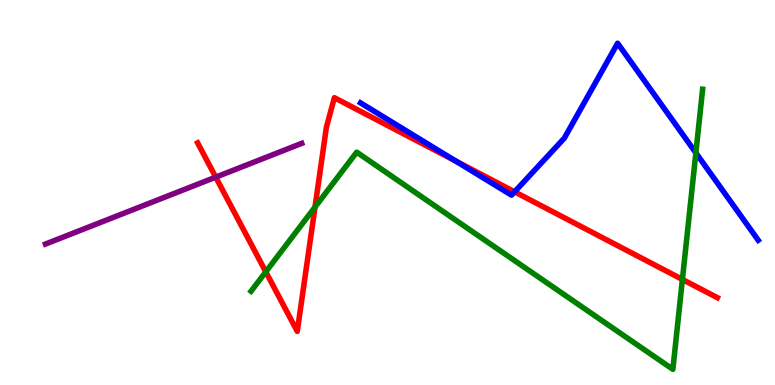[{'lines': ['blue', 'red'], 'intersections': [{'x': 5.88, 'y': 5.81}, {'x': 6.64, 'y': 5.02}]}, {'lines': ['green', 'red'], 'intersections': [{'x': 3.43, 'y': 2.94}, {'x': 4.06, 'y': 4.62}, {'x': 8.81, 'y': 2.74}]}, {'lines': ['purple', 'red'], 'intersections': [{'x': 2.78, 'y': 5.4}]}, {'lines': ['blue', 'green'], 'intersections': [{'x': 8.98, 'y': 6.03}]}, {'lines': ['blue', 'purple'], 'intersections': []}, {'lines': ['green', 'purple'], 'intersections': []}]